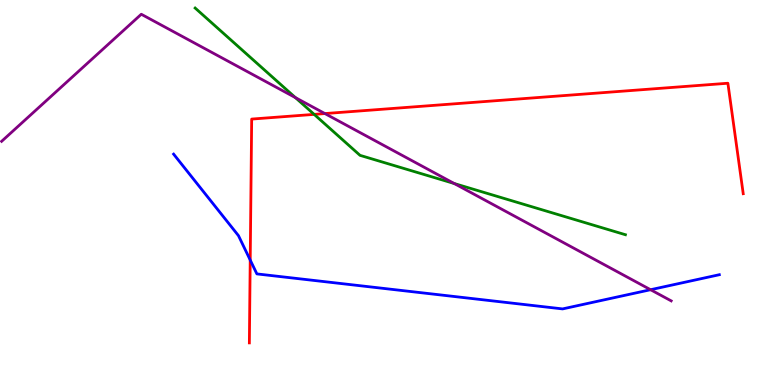[{'lines': ['blue', 'red'], 'intersections': [{'x': 3.23, 'y': 3.25}]}, {'lines': ['green', 'red'], 'intersections': [{'x': 4.05, 'y': 7.03}]}, {'lines': ['purple', 'red'], 'intersections': [{'x': 4.19, 'y': 7.05}]}, {'lines': ['blue', 'green'], 'intersections': []}, {'lines': ['blue', 'purple'], 'intersections': [{'x': 8.39, 'y': 2.47}]}, {'lines': ['green', 'purple'], 'intersections': [{'x': 3.81, 'y': 7.46}, {'x': 5.86, 'y': 5.23}]}]